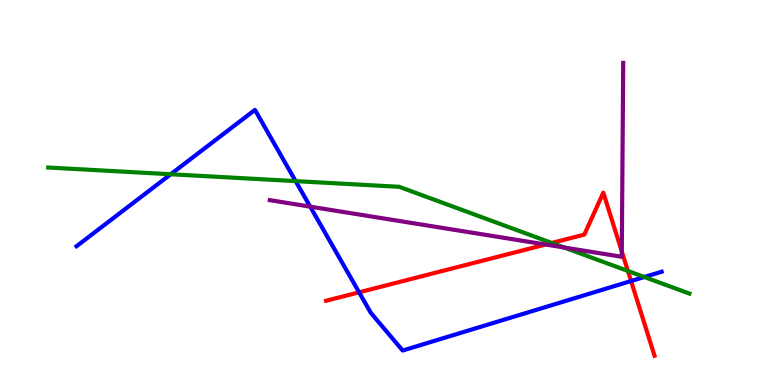[{'lines': ['blue', 'red'], 'intersections': [{'x': 4.63, 'y': 2.41}, {'x': 8.14, 'y': 2.7}]}, {'lines': ['green', 'red'], 'intersections': [{'x': 7.12, 'y': 3.69}, {'x': 8.1, 'y': 2.96}]}, {'lines': ['purple', 'red'], 'intersections': [{'x': 7.04, 'y': 3.65}, {'x': 8.02, 'y': 3.47}]}, {'lines': ['blue', 'green'], 'intersections': [{'x': 2.2, 'y': 5.47}, {'x': 3.81, 'y': 5.3}, {'x': 8.31, 'y': 2.81}]}, {'lines': ['blue', 'purple'], 'intersections': [{'x': 4.0, 'y': 4.63}]}, {'lines': ['green', 'purple'], 'intersections': [{'x': 7.28, 'y': 3.57}]}]